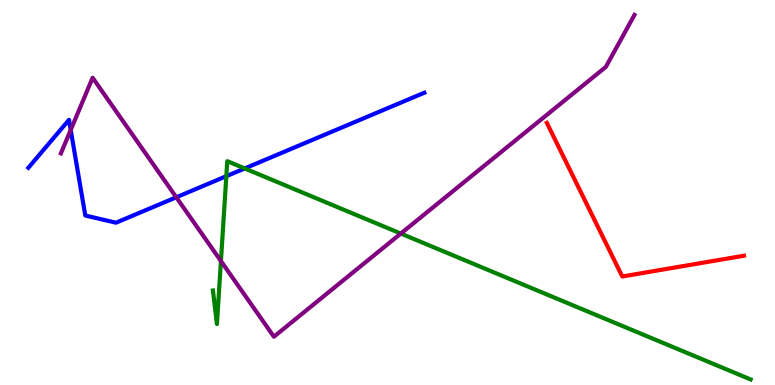[{'lines': ['blue', 'red'], 'intersections': []}, {'lines': ['green', 'red'], 'intersections': []}, {'lines': ['purple', 'red'], 'intersections': []}, {'lines': ['blue', 'green'], 'intersections': [{'x': 2.92, 'y': 5.42}, {'x': 3.16, 'y': 5.62}]}, {'lines': ['blue', 'purple'], 'intersections': [{'x': 0.913, 'y': 6.62}, {'x': 2.27, 'y': 4.88}]}, {'lines': ['green', 'purple'], 'intersections': [{'x': 2.85, 'y': 3.22}, {'x': 5.17, 'y': 3.93}]}]